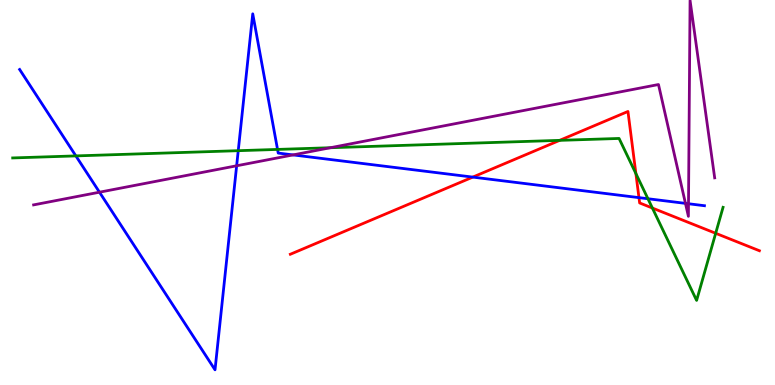[{'lines': ['blue', 'red'], 'intersections': [{'x': 6.1, 'y': 5.4}, {'x': 8.24, 'y': 4.87}]}, {'lines': ['green', 'red'], 'intersections': [{'x': 7.22, 'y': 6.35}, {'x': 8.21, 'y': 5.49}, {'x': 8.42, 'y': 4.6}, {'x': 9.23, 'y': 3.94}]}, {'lines': ['purple', 'red'], 'intersections': []}, {'lines': ['blue', 'green'], 'intersections': [{'x': 0.979, 'y': 5.95}, {'x': 3.07, 'y': 6.09}, {'x': 3.58, 'y': 6.12}, {'x': 8.36, 'y': 4.84}]}, {'lines': ['blue', 'purple'], 'intersections': [{'x': 1.28, 'y': 5.01}, {'x': 3.05, 'y': 5.69}, {'x': 3.78, 'y': 5.98}, {'x': 8.84, 'y': 4.72}, {'x': 8.88, 'y': 4.71}]}, {'lines': ['green', 'purple'], 'intersections': [{'x': 4.26, 'y': 6.16}]}]